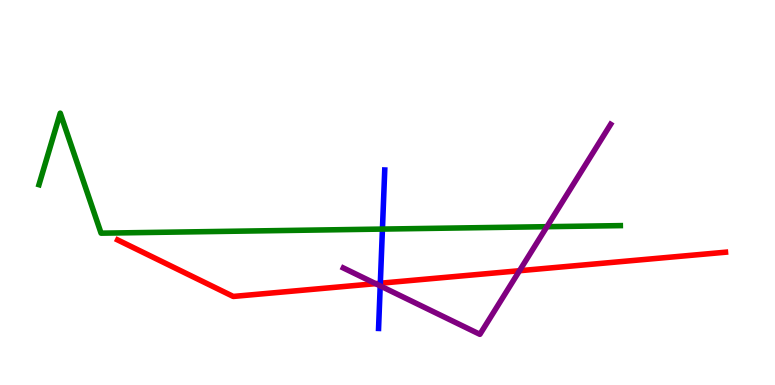[{'lines': ['blue', 'red'], 'intersections': [{'x': 4.91, 'y': 2.64}]}, {'lines': ['green', 'red'], 'intersections': []}, {'lines': ['purple', 'red'], 'intersections': [{'x': 4.85, 'y': 2.63}, {'x': 6.7, 'y': 2.97}]}, {'lines': ['blue', 'green'], 'intersections': [{'x': 4.93, 'y': 4.05}]}, {'lines': ['blue', 'purple'], 'intersections': [{'x': 4.91, 'y': 2.57}]}, {'lines': ['green', 'purple'], 'intersections': [{'x': 7.06, 'y': 4.11}]}]